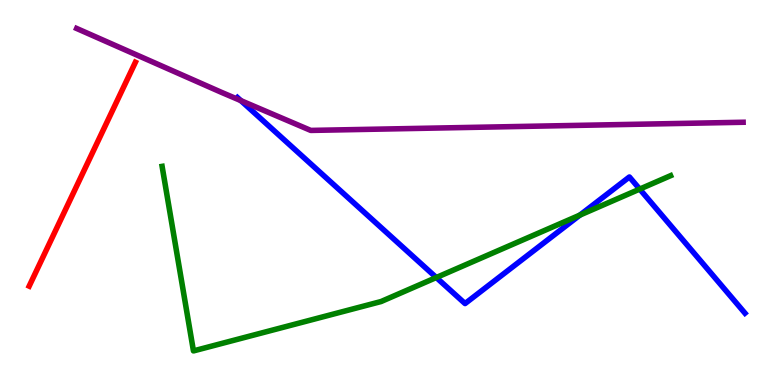[{'lines': ['blue', 'red'], 'intersections': []}, {'lines': ['green', 'red'], 'intersections': []}, {'lines': ['purple', 'red'], 'intersections': []}, {'lines': ['blue', 'green'], 'intersections': [{'x': 5.63, 'y': 2.79}, {'x': 7.48, 'y': 4.41}, {'x': 8.25, 'y': 5.09}]}, {'lines': ['blue', 'purple'], 'intersections': [{'x': 3.11, 'y': 7.39}]}, {'lines': ['green', 'purple'], 'intersections': []}]